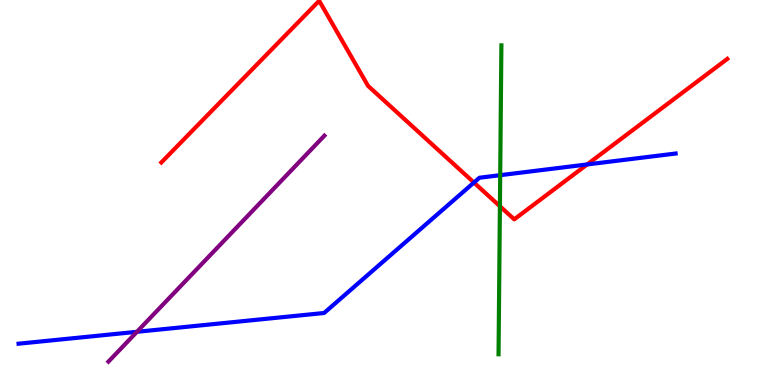[{'lines': ['blue', 'red'], 'intersections': [{'x': 6.12, 'y': 5.26}, {'x': 7.58, 'y': 5.73}]}, {'lines': ['green', 'red'], 'intersections': [{'x': 6.45, 'y': 4.64}]}, {'lines': ['purple', 'red'], 'intersections': []}, {'lines': ['blue', 'green'], 'intersections': [{'x': 6.45, 'y': 5.45}]}, {'lines': ['blue', 'purple'], 'intersections': [{'x': 1.77, 'y': 1.38}]}, {'lines': ['green', 'purple'], 'intersections': []}]